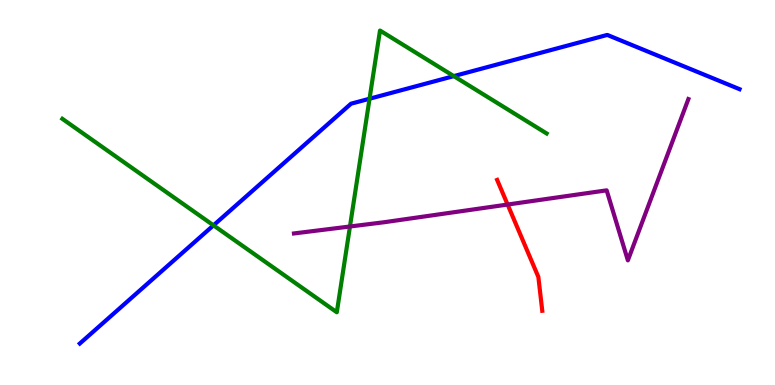[{'lines': ['blue', 'red'], 'intersections': []}, {'lines': ['green', 'red'], 'intersections': []}, {'lines': ['purple', 'red'], 'intersections': [{'x': 6.55, 'y': 4.69}]}, {'lines': ['blue', 'green'], 'intersections': [{'x': 2.75, 'y': 4.15}, {'x': 4.77, 'y': 7.44}, {'x': 5.86, 'y': 8.02}]}, {'lines': ['blue', 'purple'], 'intersections': []}, {'lines': ['green', 'purple'], 'intersections': [{'x': 4.52, 'y': 4.12}]}]